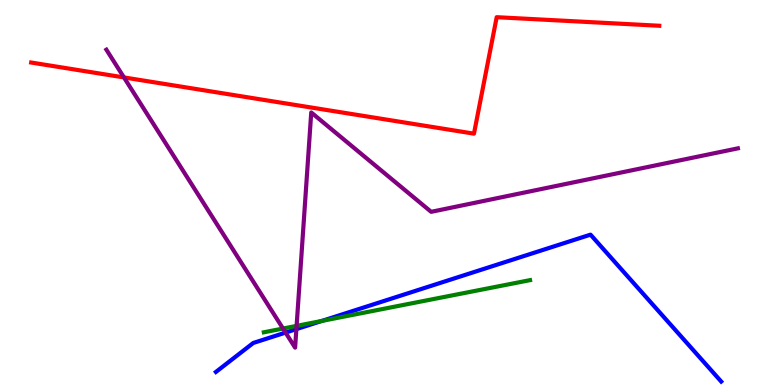[{'lines': ['blue', 'red'], 'intersections': []}, {'lines': ['green', 'red'], 'intersections': []}, {'lines': ['purple', 'red'], 'intersections': [{'x': 1.6, 'y': 7.99}]}, {'lines': ['blue', 'green'], 'intersections': [{'x': 4.15, 'y': 1.66}]}, {'lines': ['blue', 'purple'], 'intersections': [{'x': 3.68, 'y': 1.36}, {'x': 3.82, 'y': 1.45}]}, {'lines': ['green', 'purple'], 'intersections': [{'x': 3.65, 'y': 1.47}, {'x': 3.83, 'y': 1.54}]}]